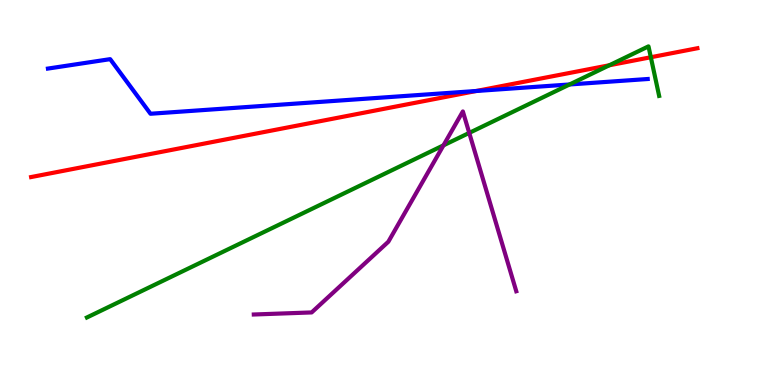[{'lines': ['blue', 'red'], 'intersections': [{'x': 6.15, 'y': 7.64}]}, {'lines': ['green', 'red'], 'intersections': [{'x': 7.86, 'y': 8.3}, {'x': 8.4, 'y': 8.51}]}, {'lines': ['purple', 'red'], 'intersections': []}, {'lines': ['blue', 'green'], 'intersections': [{'x': 7.35, 'y': 7.81}]}, {'lines': ['blue', 'purple'], 'intersections': []}, {'lines': ['green', 'purple'], 'intersections': [{'x': 5.72, 'y': 6.22}, {'x': 6.05, 'y': 6.55}]}]